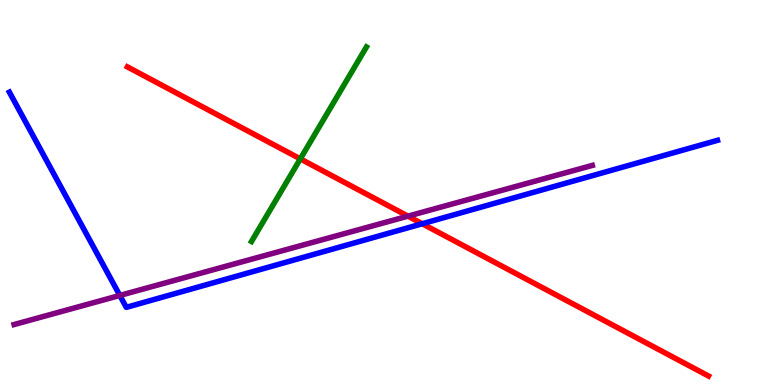[{'lines': ['blue', 'red'], 'intersections': [{'x': 5.45, 'y': 4.19}]}, {'lines': ['green', 'red'], 'intersections': [{'x': 3.88, 'y': 5.87}]}, {'lines': ['purple', 'red'], 'intersections': [{'x': 5.26, 'y': 4.39}]}, {'lines': ['blue', 'green'], 'intersections': []}, {'lines': ['blue', 'purple'], 'intersections': [{'x': 1.55, 'y': 2.33}]}, {'lines': ['green', 'purple'], 'intersections': []}]